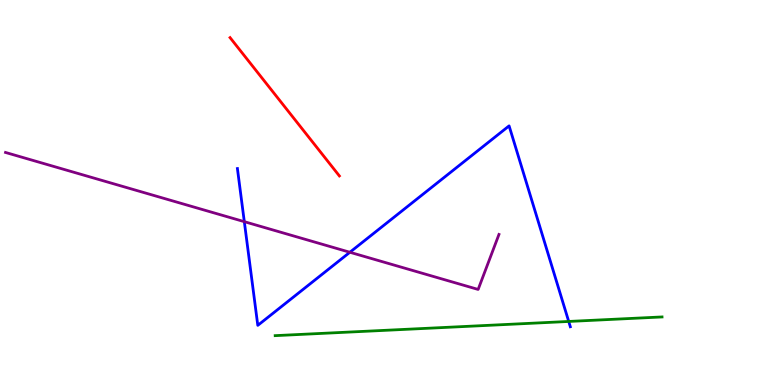[{'lines': ['blue', 'red'], 'intersections': []}, {'lines': ['green', 'red'], 'intersections': []}, {'lines': ['purple', 'red'], 'intersections': []}, {'lines': ['blue', 'green'], 'intersections': [{'x': 7.34, 'y': 1.65}]}, {'lines': ['blue', 'purple'], 'intersections': [{'x': 3.15, 'y': 4.24}, {'x': 4.51, 'y': 3.45}]}, {'lines': ['green', 'purple'], 'intersections': []}]